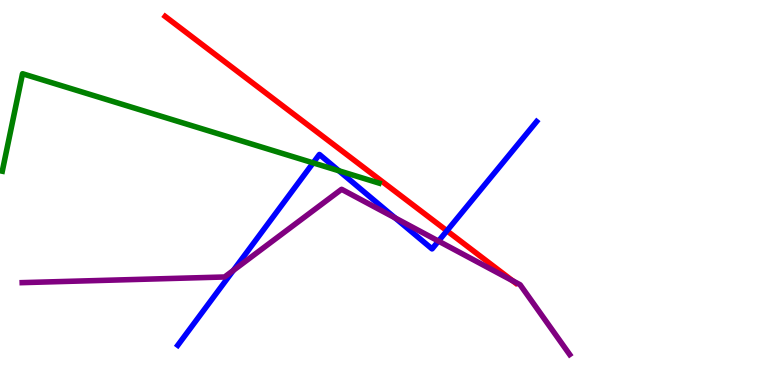[{'lines': ['blue', 'red'], 'intersections': [{'x': 5.77, 'y': 4.01}]}, {'lines': ['green', 'red'], 'intersections': []}, {'lines': ['purple', 'red'], 'intersections': [{'x': 6.61, 'y': 2.71}]}, {'lines': ['blue', 'green'], 'intersections': [{'x': 4.04, 'y': 5.77}, {'x': 4.37, 'y': 5.56}]}, {'lines': ['blue', 'purple'], 'intersections': [{'x': 3.01, 'y': 2.98}, {'x': 5.1, 'y': 4.34}, {'x': 5.66, 'y': 3.74}]}, {'lines': ['green', 'purple'], 'intersections': []}]